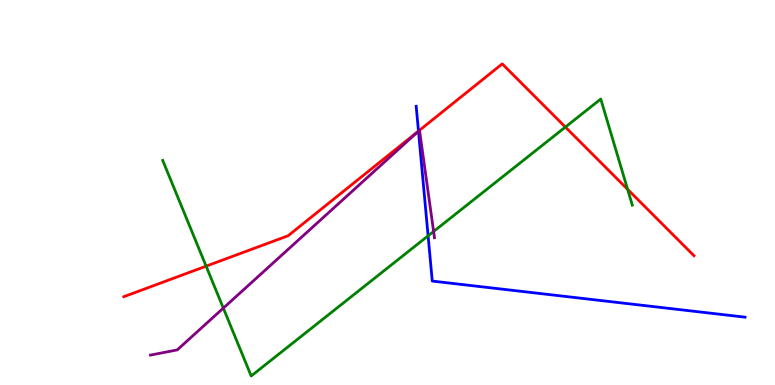[{'lines': ['blue', 'red'], 'intersections': [{'x': 5.4, 'y': 6.59}]}, {'lines': ['green', 'red'], 'intersections': [{'x': 2.66, 'y': 3.09}, {'x': 7.3, 'y': 6.7}, {'x': 8.1, 'y': 5.08}]}, {'lines': ['purple', 'red'], 'intersections': [{'x': 5.41, 'y': 6.61}, {'x': 5.41, 'y': 6.62}]}, {'lines': ['blue', 'green'], 'intersections': [{'x': 5.52, 'y': 3.87}]}, {'lines': ['blue', 'purple'], 'intersections': [{'x': 5.4, 'y': 6.59}]}, {'lines': ['green', 'purple'], 'intersections': [{'x': 2.88, 'y': 2.0}, {'x': 5.59, 'y': 3.99}]}]